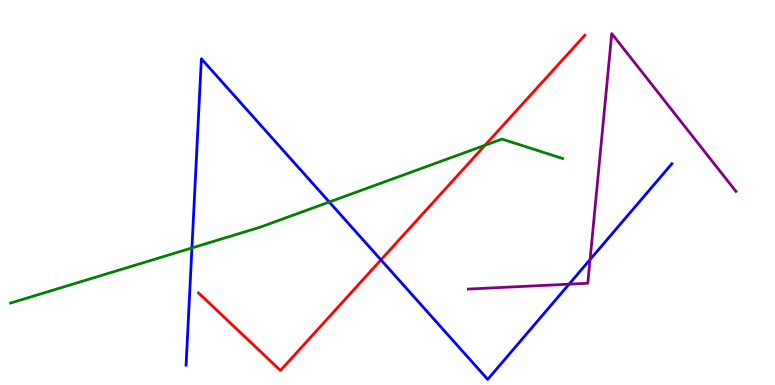[{'lines': ['blue', 'red'], 'intersections': [{'x': 4.92, 'y': 3.25}]}, {'lines': ['green', 'red'], 'intersections': [{'x': 6.26, 'y': 6.23}]}, {'lines': ['purple', 'red'], 'intersections': []}, {'lines': ['blue', 'green'], 'intersections': [{'x': 2.48, 'y': 3.56}, {'x': 4.25, 'y': 4.75}]}, {'lines': ['blue', 'purple'], 'intersections': [{'x': 7.34, 'y': 2.62}, {'x': 7.61, 'y': 3.26}]}, {'lines': ['green', 'purple'], 'intersections': []}]